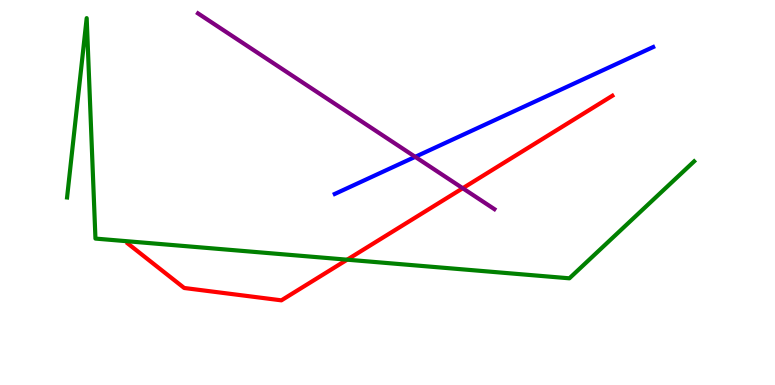[{'lines': ['blue', 'red'], 'intersections': []}, {'lines': ['green', 'red'], 'intersections': [{'x': 4.48, 'y': 3.25}]}, {'lines': ['purple', 'red'], 'intersections': [{'x': 5.97, 'y': 5.11}]}, {'lines': ['blue', 'green'], 'intersections': []}, {'lines': ['blue', 'purple'], 'intersections': [{'x': 5.36, 'y': 5.93}]}, {'lines': ['green', 'purple'], 'intersections': []}]